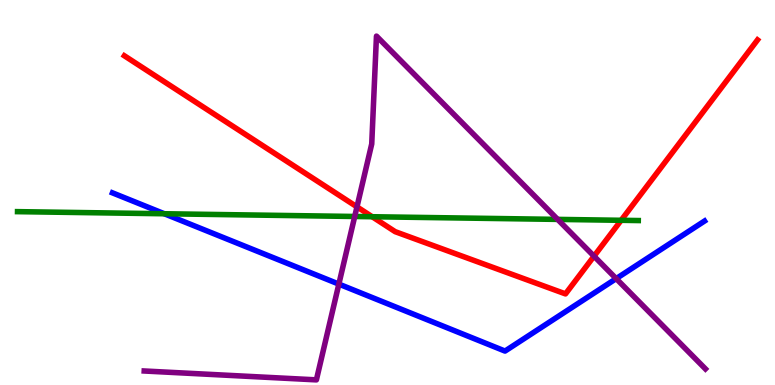[{'lines': ['blue', 'red'], 'intersections': []}, {'lines': ['green', 'red'], 'intersections': [{'x': 4.8, 'y': 4.37}, {'x': 8.01, 'y': 4.28}]}, {'lines': ['purple', 'red'], 'intersections': [{'x': 4.61, 'y': 4.63}, {'x': 7.66, 'y': 3.35}]}, {'lines': ['blue', 'green'], 'intersections': [{'x': 2.12, 'y': 4.45}]}, {'lines': ['blue', 'purple'], 'intersections': [{'x': 4.37, 'y': 2.62}, {'x': 7.95, 'y': 2.76}]}, {'lines': ['green', 'purple'], 'intersections': [{'x': 4.58, 'y': 4.38}, {'x': 7.2, 'y': 4.3}]}]